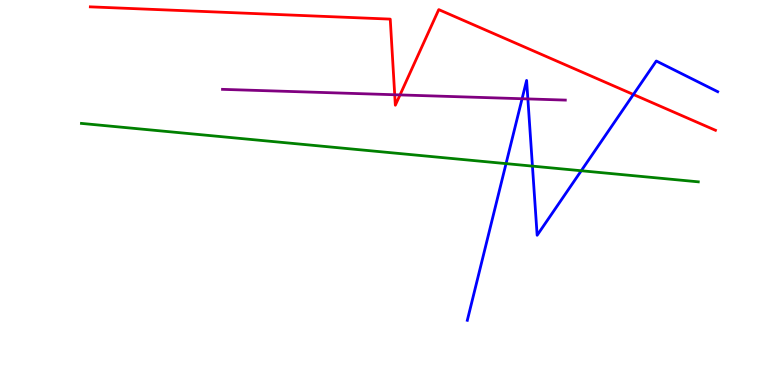[{'lines': ['blue', 'red'], 'intersections': [{'x': 8.17, 'y': 7.55}]}, {'lines': ['green', 'red'], 'intersections': []}, {'lines': ['purple', 'red'], 'intersections': [{'x': 5.09, 'y': 7.54}, {'x': 5.16, 'y': 7.53}]}, {'lines': ['blue', 'green'], 'intersections': [{'x': 6.53, 'y': 5.75}, {'x': 6.87, 'y': 5.69}, {'x': 7.5, 'y': 5.57}]}, {'lines': ['blue', 'purple'], 'intersections': [{'x': 6.74, 'y': 7.44}, {'x': 6.81, 'y': 7.43}]}, {'lines': ['green', 'purple'], 'intersections': []}]